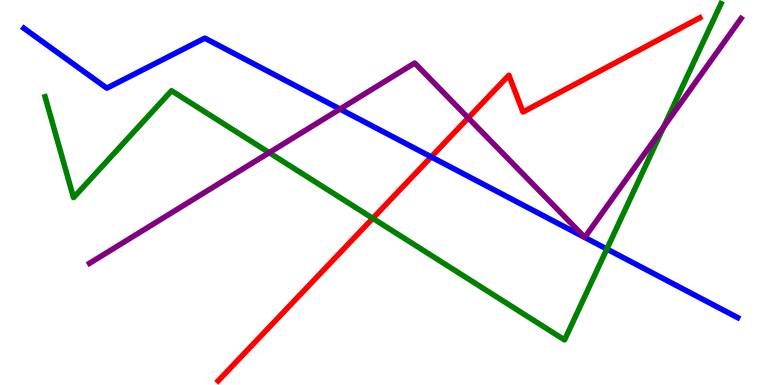[{'lines': ['blue', 'red'], 'intersections': [{'x': 5.56, 'y': 5.92}]}, {'lines': ['green', 'red'], 'intersections': [{'x': 4.81, 'y': 4.33}]}, {'lines': ['purple', 'red'], 'intersections': [{'x': 6.04, 'y': 6.94}]}, {'lines': ['blue', 'green'], 'intersections': [{'x': 7.83, 'y': 3.53}]}, {'lines': ['blue', 'purple'], 'intersections': [{'x': 4.39, 'y': 7.17}]}, {'lines': ['green', 'purple'], 'intersections': [{'x': 3.47, 'y': 6.03}, {'x': 8.56, 'y': 6.71}]}]